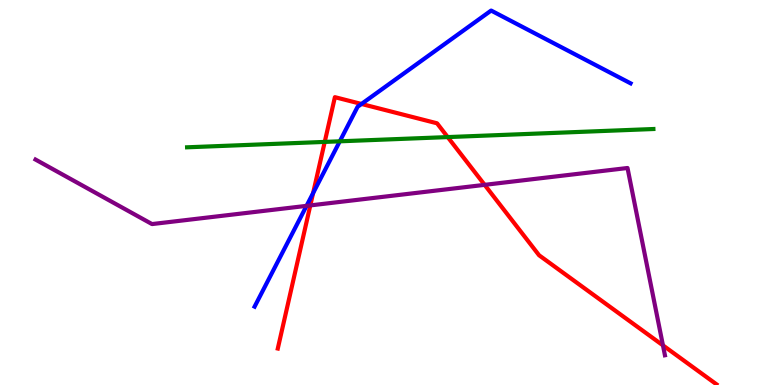[{'lines': ['blue', 'red'], 'intersections': [{'x': 4.04, 'y': 4.98}, {'x': 4.66, 'y': 7.3}]}, {'lines': ['green', 'red'], 'intersections': [{'x': 4.19, 'y': 6.31}, {'x': 5.78, 'y': 6.44}]}, {'lines': ['purple', 'red'], 'intersections': [{'x': 4.0, 'y': 4.66}, {'x': 6.25, 'y': 5.2}, {'x': 8.55, 'y': 1.03}]}, {'lines': ['blue', 'green'], 'intersections': [{'x': 4.38, 'y': 6.33}]}, {'lines': ['blue', 'purple'], 'intersections': [{'x': 3.96, 'y': 4.65}]}, {'lines': ['green', 'purple'], 'intersections': []}]